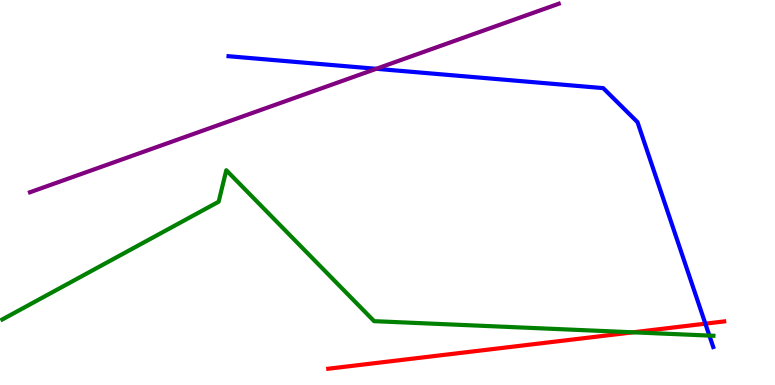[{'lines': ['blue', 'red'], 'intersections': [{'x': 9.1, 'y': 1.59}]}, {'lines': ['green', 'red'], 'intersections': [{'x': 8.17, 'y': 1.37}]}, {'lines': ['purple', 'red'], 'intersections': []}, {'lines': ['blue', 'green'], 'intersections': [{'x': 9.15, 'y': 1.28}]}, {'lines': ['blue', 'purple'], 'intersections': [{'x': 4.86, 'y': 8.21}]}, {'lines': ['green', 'purple'], 'intersections': []}]